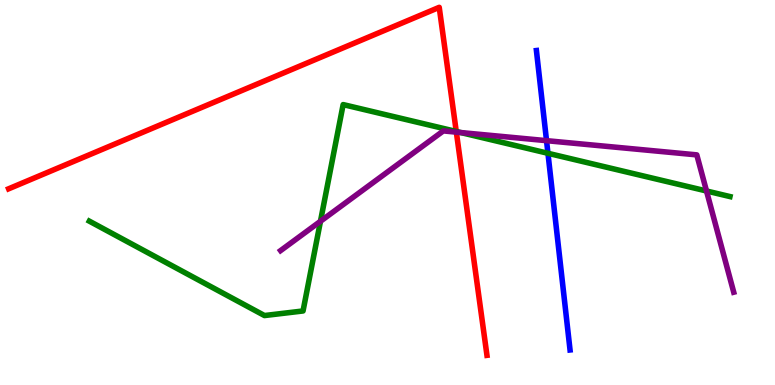[{'lines': ['blue', 'red'], 'intersections': []}, {'lines': ['green', 'red'], 'intersections': [{'x': 5.89, 'y': 6.58}]}, {'lines': ['purple', 'red'], 'intersections': [{'x': 5.89, 'y': 6.57}]}, {'lines': ['blue', 'green'], 'intersections': [{'x': 7.07, 'y': 6.02}]}, {'lines': ['blue', 'purple'], 'intersections': [{'x': 7.05, 'y': 6.35}]}, {'lines': ['green', 'purple'], 'intersections': [{'x': 4.14, 'y': 4.25}, {'x': 5.95, 'y': 6.56}, {'x': 9.12, 'y': 5.04}]}]